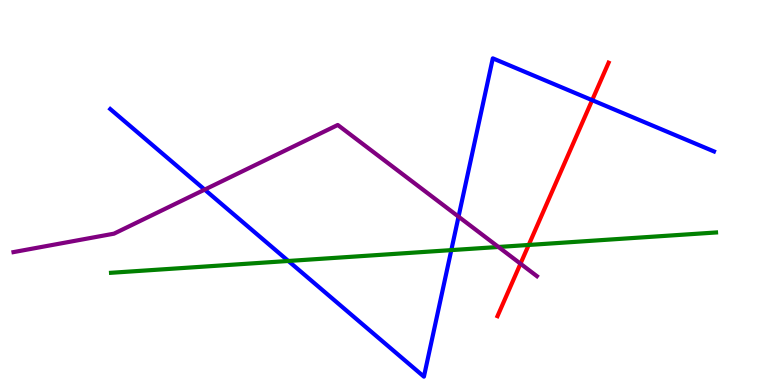[{'lines': ['blue', 'red'], 'intersections': [{'x': 7.64, 'y': 7.4}]}, {'lines': ['green', 'red'], 'intersections': [{'x': 6.82, 'y': 3.64}]}, {'lines': ['purple', 'red'], 'intersections': [{'x': 6.72, 'y': 3.15}]}, {'lines': ['blue', 'green'], 'intersections': [{'x': 3.72, 'y': 3.22}, {'x': 5.82, 'y': 3.5}]}, {'lines': ['blue', 'purple'], 'intersections': [{'x': 2.64, 'y': 5.08}, {'x': 5.92, 'y': 4.37}]}, {'lines': ['green', 'purple'], 'intersections': [{'x': 6.43, 'y': 3.59}]}]